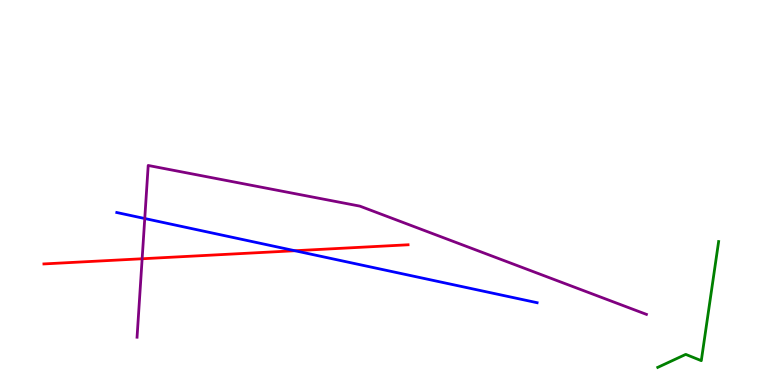[{'lines': ['blue', 'red'], 'intersections': [{'x': 3.8, 'y': 3.49}]}, {'lines': ['green', 'red'], 'intersections': []}, {'lines': ['purple', 'red'], 'intersections': [{'x': 1.83, 'y': 3.28}]}, {'lines': ['blue', 'green'], 'intersections': []}, {'lines': ['blue', 'purple'], 'intersections': [{'x': 1.87, 'y': 4.32}]}, {'lines': ['green', 'purple'], 'intersections': []}]